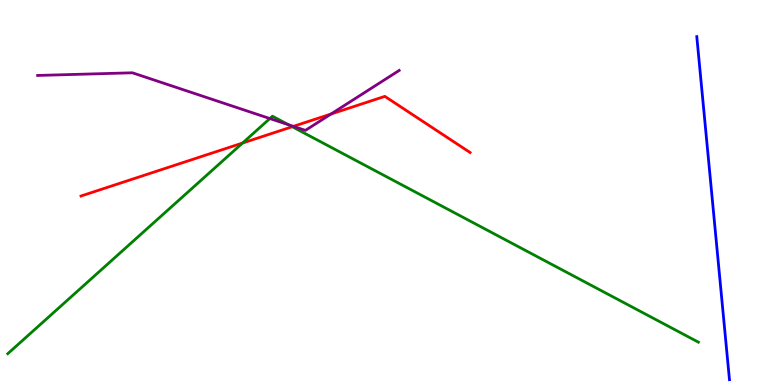[{'lines': ['blue', 'red'], 'intersections': []}, {'lines': ['green', 'red'], 'intersections': [{'x': 3.13, 'y': 6.29}, {'x': 3.77, 'y': 6.71}]}, {'lines': ['purple', 'red'], 'intersections': [{'x': 3.79, 'y': 6.72}, {'x': 4.27, 'y': 7.04}]}, {'lines': ['blue', 'green'], 'intersections': []}, {'lines': ['blue', 'purple'], 'intersections': []}, {'lines': ['green', 'purple'], 'intersections': [{'x': 3.48, 'y': 6.92}, {'x': 3.72, 'y': 6.76}]}]